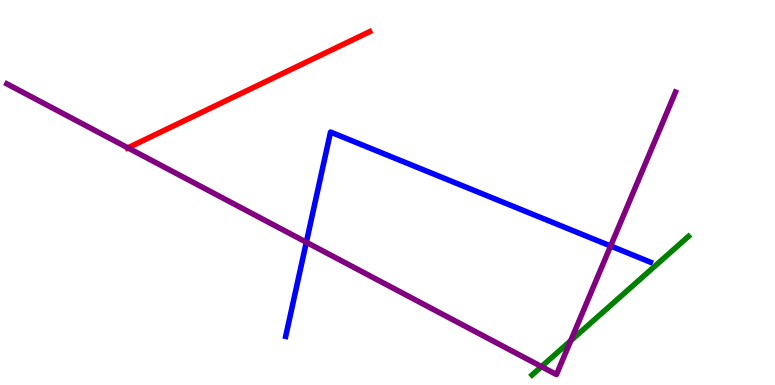[{'lines': ['blue', 'red'], 'intersections': []}, {'lines': ['green', 'red'], 'intersections': []}, {'lines': ['purple', 'red'], 'intersections': [{'x': 1.65, 'y': 6.16}]}, {'lines': ['blue', 'green'], 'intersections': []}, {'lines': ['blue', 'purple'], 'intersections': [{'x': 3.95, 'y': 3.71}, {'x': 7.88, 'y': 3.61}]}, {'lines': ['green', 'purple'], 'intersections': [{'x': 6.99, 'y': 0.478}, {'x': 7.36, 'y': 1.15}]}]